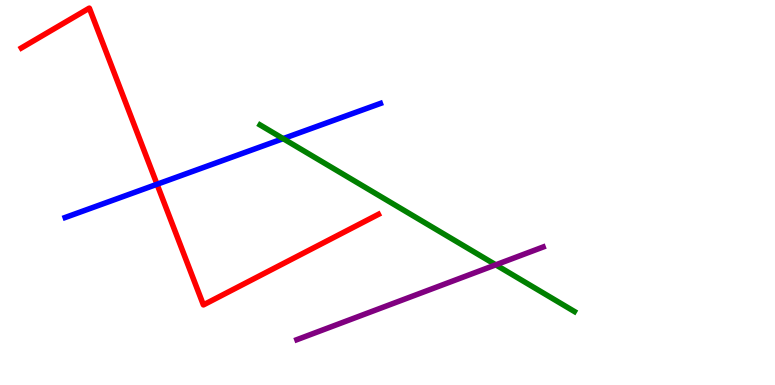[{'lines': ['blue', 'red'], 'intersections': [{'x': 2.03, 'y': 5.21}]}, {'lines': ['green', 'red'], 'intersections': []}, {'lines': ['purple', 'red'], 'intersections': []}, {'lines': ['blue', 'green'], 'intersections': [{'x': 3.65, 'y': 6.4}]}, {'lines': ['blue', 'purple'], 'intersections': []}, {'lines': ['green', 'purple'], 'intersections': [{'x': 6.4, 'y': 3.12}]}]